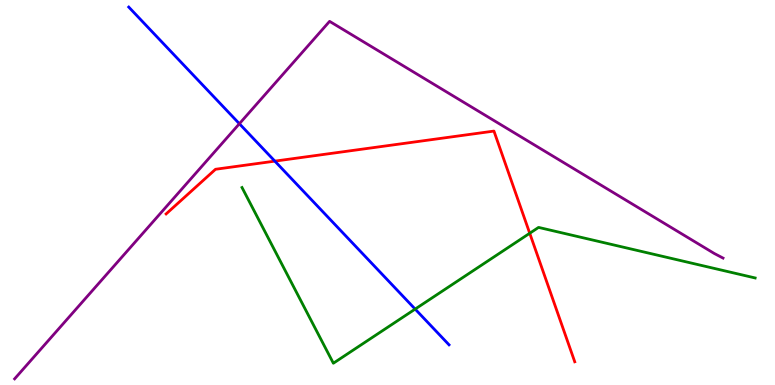[{'lines': ['blue', 'red'], 'intersections': [{'x': 3.55, 'y': 5.81}]}, {'lines': ['green', 'red'], 'intersections': [{'x': 6.84, 'y': 3.94}]}, {'lines': ['purple', 'red'], 'intersections': []}, {'lines': ['blue', 'green'], 'intersections': [{'x': 5.36, 'y': 1.97}]}, {'lines': ['blue', 'purple'], 'intersections': [{'x': 3.09, 'y': 6.79}]}, {'lines': ['green', 'purple'], 'intersections': []}]